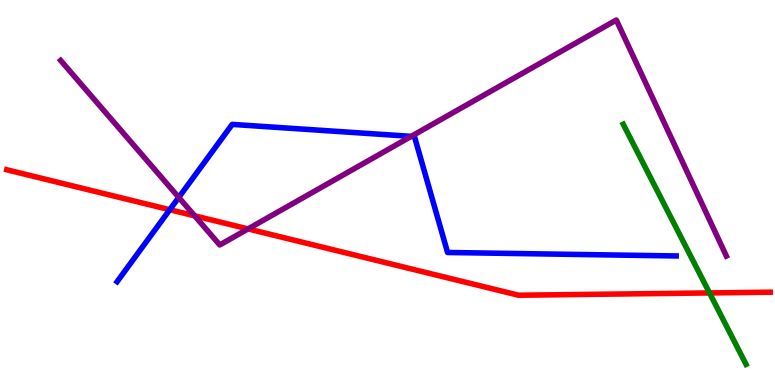[{'lines': ['blue', 'red'], 'intersections': [{'x': 2.19, 'y': 4.55}]}, {'lines': ['green', 'red'], 'intersections': [{'x': 9.16, 'y': 2.39}]}, {'lines': ['purple', 'red'], 'intersections': [{'x': 2.51, 'y': 4.39}, {'x': 3.2, 'y': 4.05}]}, {'lines': ['blue', 'green'], 'intersections': []}, {'lines': ['blue', 'purple'], 'intersections': [{'x': 2.31, 'y': 4.87}, {'x': 5.31, 'y': 6.46}]}, {'lines': ['green', 'purple'], 'intersections': []}]